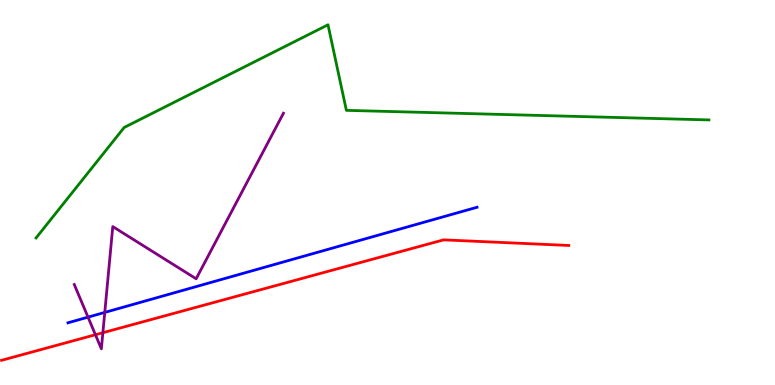[{'lines': ['blue', 'red'], 'intersections': []}, {'lines': ['green', 'red'], 'intersections': []}, {'lines': ['purple', 'red'], 'intersections': [{'x': 1.23, 'y': 1.31}, {'x': 1.33, 'y': 1.36}]}, {'lines': ['blue', 'green'], 'intersections': []}, {'lines': ['blue', 'purple'], 'intersections': [{'x': 1.14, 'y': 1.76}, {'x': 1.35, 'y': 1.89}]}, {'lines': ['green', 'purple'], 'intersections': []}]